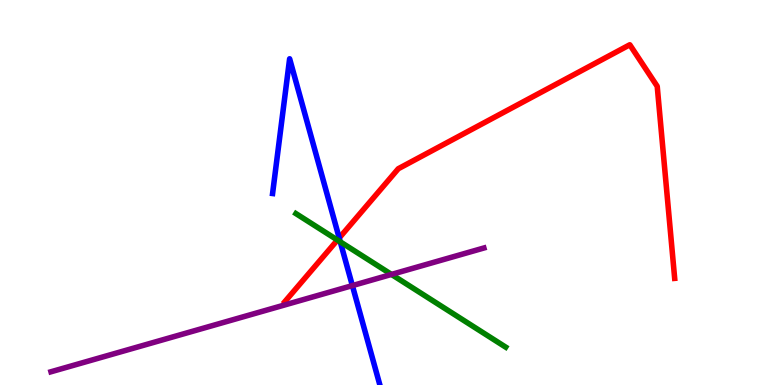[{'lines': ['blue', 'red'], 'intersections': [{'x': 4.38, 'y': 3.82}]}, {'lines': ['green', 'red'], 'intersections': [{'x': 4.35, 'y': 3.77}]}, {'lines': ['purple', 'red'], 'intersections': []}, {'lines': ['blue', 'green'], 'intersections': [{'x': 4.39, 'y': 3.72}]}, {'lines': ['blue', 'purple'], 'intersections': [{'x': 4.55, 'y': 2.58}]}, {'lines': ['green', 'purple'], 'intersections': [{'x': 5.05, 'y': 2.87}]}]